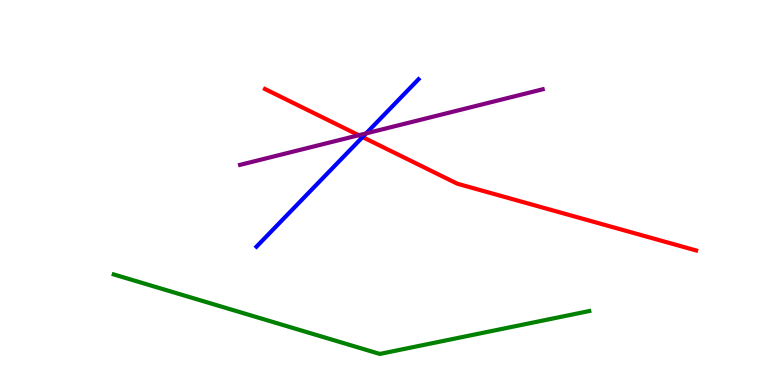[{'lines': ['blue', 'red'], 'intersections': [{'x': 4.68, 'y': 6.44}]}, {'lines': ['green', 'red'], 'intersections': []}, {'lines': ['purple', 'red'], 'intersections': [{'x': 4.63, 'y': 6.49}]}, {'lines': ['blue', 'green'], 'intersections': []}, {'lines': ['blue', 'purple'], 'intersections': [{'x': 4.72, 'y': 6.54}]}, {'lines': ['green', 'purple'], 'intersections': []}]